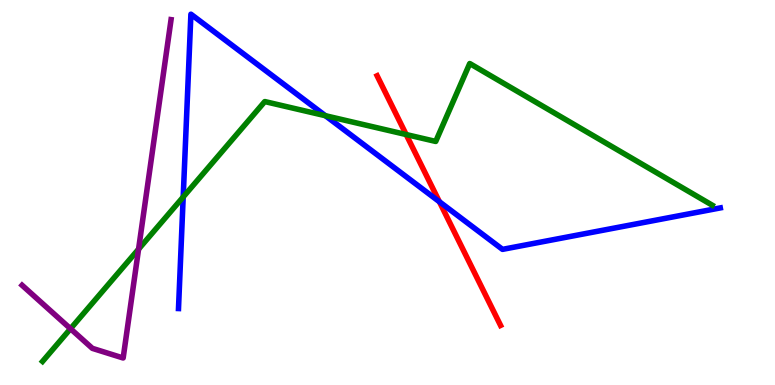[{'lines': ['blue', 'red'], 'intersections': [{'x': 5.67, 'y': 4.76}]}, {'lines': ['green', 'red'], 'intersections': [{'x': 5.24, 'y': 6.51}]}, {'lines': ['purple', 'red'], 'intersections': []}, {'lines': ['blue', 'green'], 'intersections': [{'x': 2.36, 'y': 4.88}, {'x': 4.2, 'y': 6.99}]}, {'lines': ['blue', 'purple'], 'intersections': []}, {'lines': ['green', 'purple'], 'intersections': [{'x': 0.91, 'y': 1.46}, {'x': 1.79, 'y': 3.53}]}]